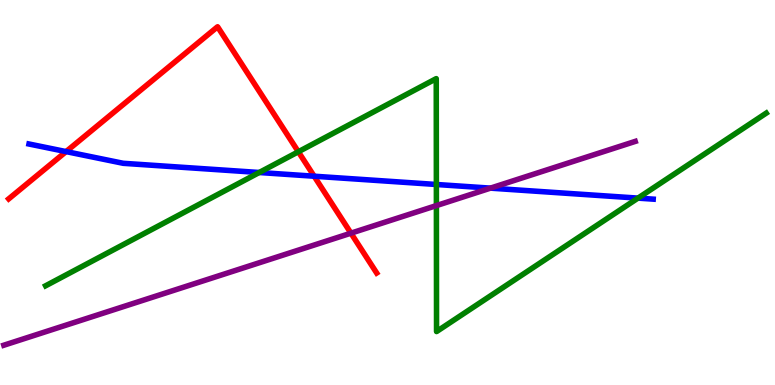[{'lines': ['blue', 'red'], 'intersections': [{'x': 0.853, 'y': 6.06}, {'x': 4.05, 'y': 5.42}]}, {'lines': ['green', 'red'], 'intersections': [{'x': 3.85, 'y': 6.06}]}, {'lines': ['purple', 'red'], 'intersections': [{'x': 4.53, 'y': 3.94}]}, {'lines': ['blue', 'green'], 'intersections': [{'x': 3.34, 'y': 5.52}, {'x': 5.63, 'y': 5.21}, {'x': 8.23, 'y': 4.85}]}, {'lines': ['blue', 'purple'], 'intersections': [{'x': 6.33, 'y': 5.11}]}, {'lines': ['green', 'purple'], 'intersections': [{'x': 5.63, 'y': 4.66}]}]